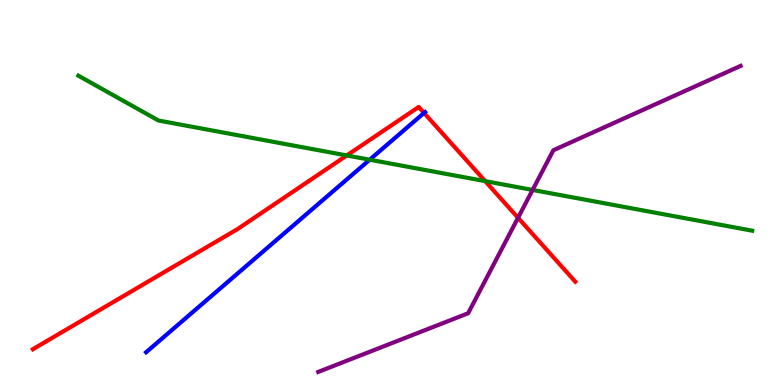[{'lines': ['blue', 'red'], 'intersections': [{'x': 5.47, 'y': 7.07}]}, {'lines': ['green', 'red'], 'intersections': [{'x': 4.47, 'y': 5.96}, {'x': 6.26, 'y': 5.29}]}, {'lines': ['purple', 'red'], 'intersections': [{'x': 6.68, 'y': 4.34}]}, {'lines': ['blue', 'green'], 'intersections': [{'x': 4.77, 'y': 5.85}]}, {'lines': ['blue', 'purple'], 'intersections': []}, {'lines': ['green', 'purple'], 'intersections': [{'x': 6.87, 'y': 5.07}]}]